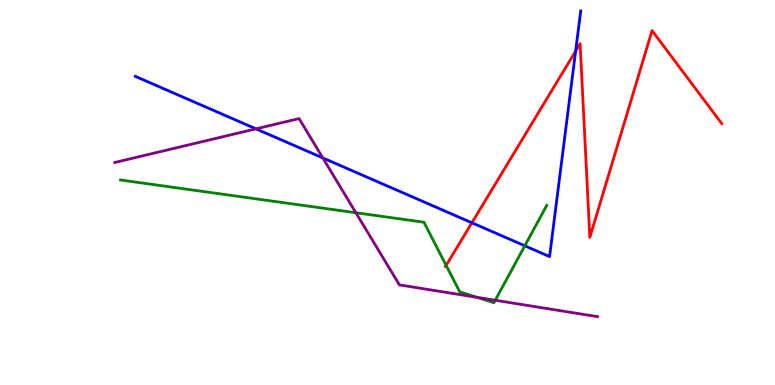[{'lines': ['blue', 'red'], 'intersections': [{'x': 6.09, 'y': 4.21}, {'x': 7.43, 'y': 8.67}]}, {'lines': ['green', 'red'], 'intersections': [{'x': 5.76, 'y': 3.11}]}, {'lines': ['purple', 'red'], 'intersections': []}, {'lines': ['blue', 'green'], 'intersections': [{'x': 6.77, 'y': 3.62}]}, {'lines': ['blue', 'purple'], 'intersections': [{'x': 3.3, 'y': 6.65}, {'x': 4.17, 'y': 5.9}]}, {'lines': ['green', 'purple'], 'intersections': [{'x': 4.59, 'y': 4.47}, {'x': 6.15, 'y': 2.28}, {'x': 6.39, 'y': 2.2}]}]